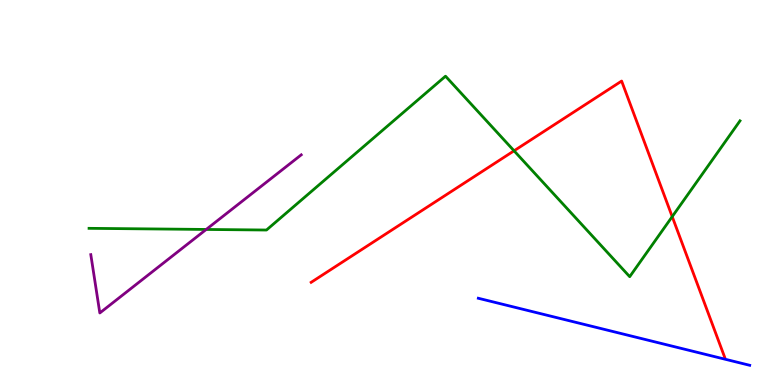[{'lines': ['blue', 'red'], 'intersections': []}, {'lines': ['green', 'red'], 'intersections': [{'x': 6.63, 'y': 6.08}, {'x': 8.67, 'y': 4.37}]}, {'lines': ['purple', 'red'], 'intersections': []}, {'lines': ['blue', 'green'], 'intersections': []}, {'lines': ['blue', 'purple'], 'intersections': []}, {'lines': ['green', 'purple'], 'intersections': [{'x': 2.66, 'y': 4.04}]}]